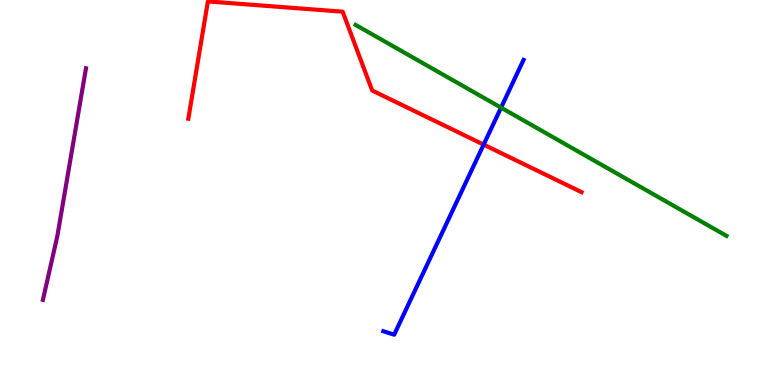[{'lines': ['blue', 'red'], 'intersections': [{'x': 6.24, 'y': 6.24}]}, {'lines': ['green', 'red'], 'intersections': []}, {'lines': ['purple', 'red'], 'intersections': []}, {'lines': ['blue', 'green'], 'intersections': [{'x': 6.47, 'y': 7.2}]}, {'lines': ['blue', 'purple'], 'intersections': []}, {'lines': ['green', 'purple'], 'intersections': []}]